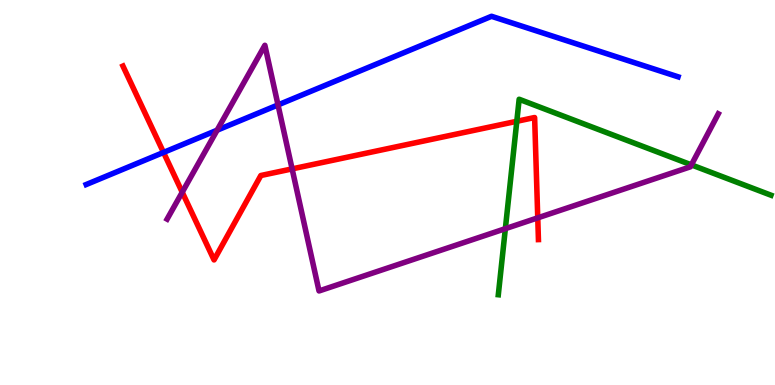[{'lines': ['blue', 'red'], 'intersections': [{'x': 2.11, 'y': 6.04}]}, {'lines': ['green', 'red'], 'intersections': [{'x': 6.67, 'y': 6.85}]}, {'lines': ['purple', 'red'], 'intersections': [{'x': 2.35, 'y': 5.01}, {'x': 3.77, 'y': 5.61}, {'x': 6.94, 'y': 4.34}]}, {'lines': ['blue', 'green'], 'intersections': []}, {'lines': ['blue', 'purple'], 'intersections': [{'x': 2.8, 'y': 6.62}, {'x': 3.59, 'y': 7.27}]}, {'lines': ['green', 'purple'], 'intersections': [{'x': 6.52, 'y': 4.06}, {'x': 8.92, 'y': 5.72}]}]